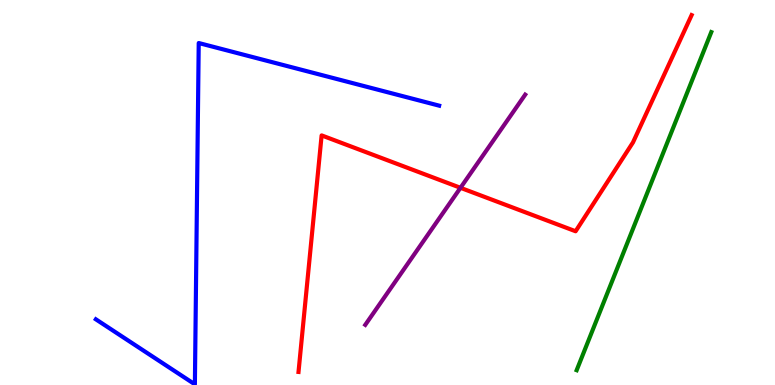[{'lines': ['blue', 'red'], 'intersections': []}, {'lines': ['green', 'red'], 'intersections': []}, {'lines': ['purple', 'red'], 'intersections': [{'x': 5.94, 'y': 5.12}]}, {'lines': ['blue', 'green'], 'intersections': []}, {'lines': ['blue', 'purple'], 'intersections': []}, {'lines': ['green', 'purple'], 'intersections': []}]